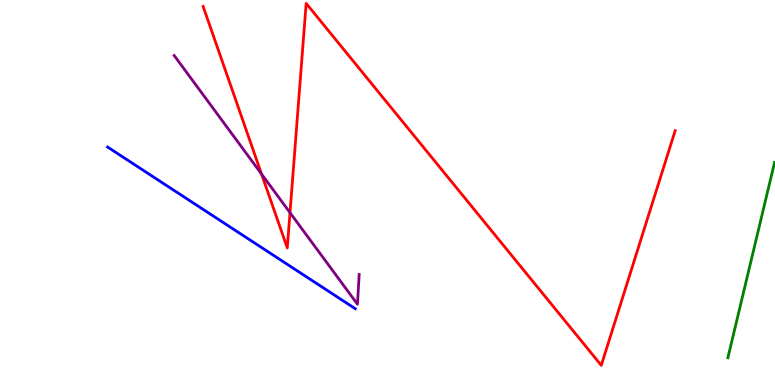[{'lines': ['blue', 'red'], 'intersections': []}, {'lines': ['green', 'red'], 'intersections': []}, {'lines': ['purple', 'red'], 'intersections': [{'x': 3.37, 'y': 5.48}, {'x': 3.74, 'y': 4.48}]}, {'lines': ['blue', 'green'], 'intersections': []}, {'lines': ['blue', 'purple'], 'intersections': []}, {'lines': ['green', 'purple'], 'intersections': []}]